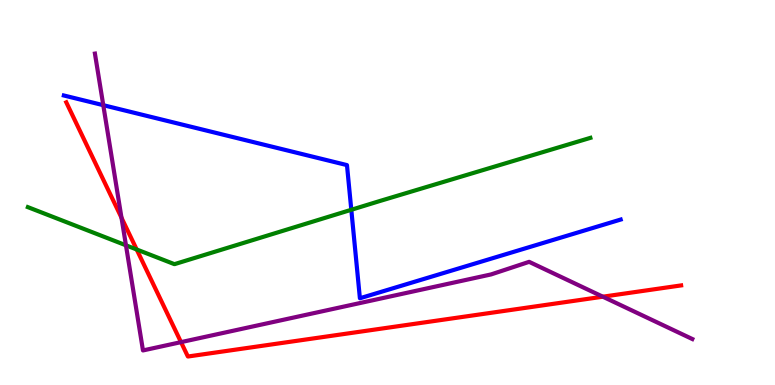[{'lines': ['blue', 'red'], 'intersections': []}, {'lines': ['green', 'red'], 'intersections': [{'x': 1.76, 'y': 3.52}]}, {'lines': ['purple', 'red'], 'intersections': [{'x': 1.57, 'y': 4.34}, {'x': 2.34, 'y': 1.11}, {'x': 7.78, 'y': 2.29}]}, {'lines': ['blue', 'green'], 'intersections': [{'x': 4.53, 'y': 4.55}]}, {'lines': ['blue', 'purple'], 'intersections': [{'x': 1.33, 'y': 7.27}]}, {'lines': ['green', 'purple'], 'intersections': [{'x': 1.63, 'y': 3.63}]}]